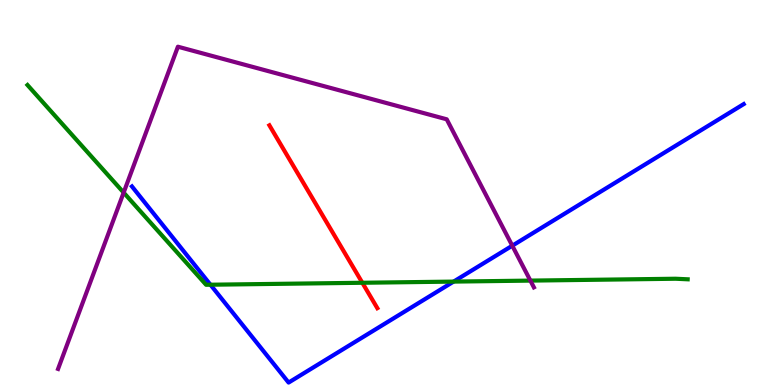[{'lines': ['blue', 'red'], 'intersections': []}, {'lines': ['green', 'red'], 'intersections': [{'x': 4.68, 'y': 2.66}]}, {'lines': ['purple', 'red'], 'intersections': []}, {'lines': ['blue', 'green'], 'intersections': [{'x': 2.72, 'y': 2.6}, {'x': 5.85, 'y': 2.69}]}, {'lines': ['blue', 'purple'], 'intersections': [{'x': 6.61, 'y': 3.62}]}, {'lines': ['green', 'purple'], 'intersections': [{'x': 1.6, 'y': 5.0}, {'x': 6.84, 'y': 2.71}]}]